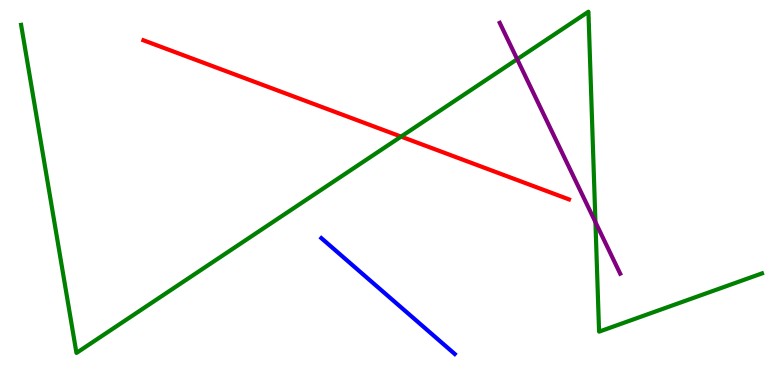[{'lines': ['blue', 'red'], 'intersections': []}, {'lines': ['green', 'red'], 'intersections': [{'x': 5.18, 'y': 6.45}]}, {'lines': ['purple', 'red'], 'intersections': []}, {'lines': ['blue', 'green'], 'intersections': []}, {'lines': ['blue', 'purple'], 'intersections': []}, {'lines': ['green', 'purple'], 'intersections': [{'x': 6.67, 'y': 8.46}, {'x': 7.68, 'y': 4.23}]}]